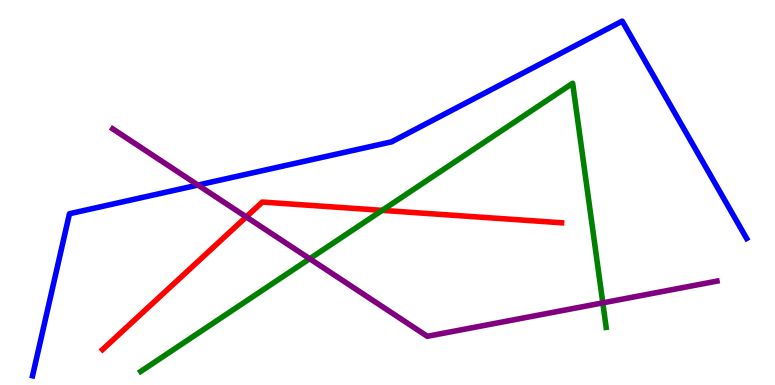[{'lines': ['blue', 'red'], 'intersections': []}, {'lines': ['green', 'red'], 'intersections': [{'x': 4.93, 'y': 4.54}]}, {'lines': ['purple', 'red'], 'intersections': [{'x': 3.18, 'y': 4.37}]}, {'lines': ['blue', 'green'], 'intersections': []}, {'lines': ['blue', 'purple'], 'intersections': [{'x': 2.55, 'y': 5.19}]}, {'lines': ['green', 'purple'], 'intersections': [{'x': 4.0, 'y': 3.28}, {'x': 7.78, 'y': 2.13}]}]